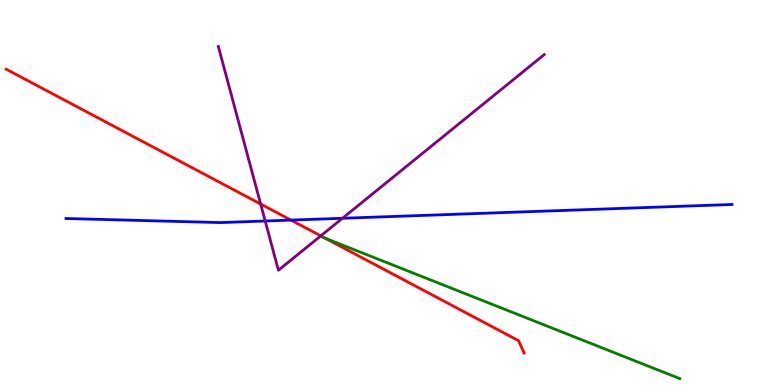[{'lines': ['blue', 'red'], 'intersections': [{'x': 3.75, 'y': 4.28}]}, {'lines': ['green', 'red'], 'intersections': [{'x': 4.2, 'y': 3.81}]}, {'lines': ['purple', 'red'], 'intersections': [{'x': 3.36, 'y': 4.7}, {'x': 4.14, 'y': 3.87}]}, {'lines': ['blue', 'green'], 'intersections': []}, {'lines': ['blue', 'purple'], 'intersections': [{'x': 3.42, 'y': 4.26}, {'x': 4.42, 'y': 4.33}]}, {'lines': ['green', 'purple'], 'intersections': []}]